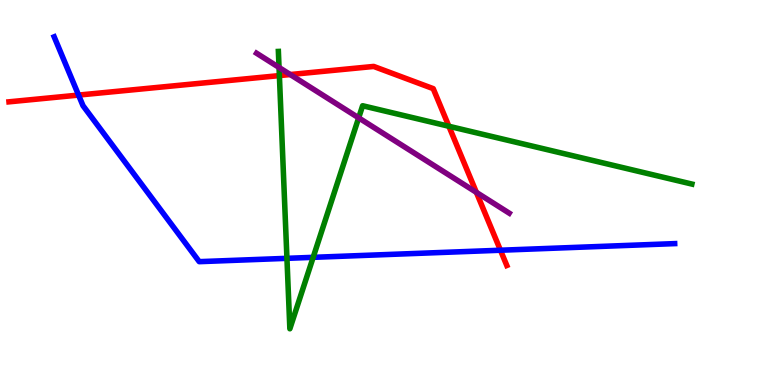[{'lines': ['blue', 'red'], 'intersections': [{'x': 1.01, 'y': 7.53}, {'x': 6.46, 'y': 3.5}]}, {'lines': ['green', 'red'], 'intersections': [{'x': 3.6, 'y': 8.04}, {'x': 5.79, 'y': 6.72}]}, {'lines': ['purple', 'red'], 'intersections': [{'x': 3.75, 'y': 8.06}, {'x': 6.15, 'y': 5.0}]}, {'lines': ['blue', 'green'], 'intersections': [{'x': 3.7, 'y': 3.29}, {'x': 4.04, 'y': 3.32}]}, {'lines': ['blue', 'purple'], 'intersections': []}, {'lines': ['green', 'purple'], 'intersections': [{'x': 3.6, 'y': 8.25}, {'x': 4.63, 'y': 6.94}]}]